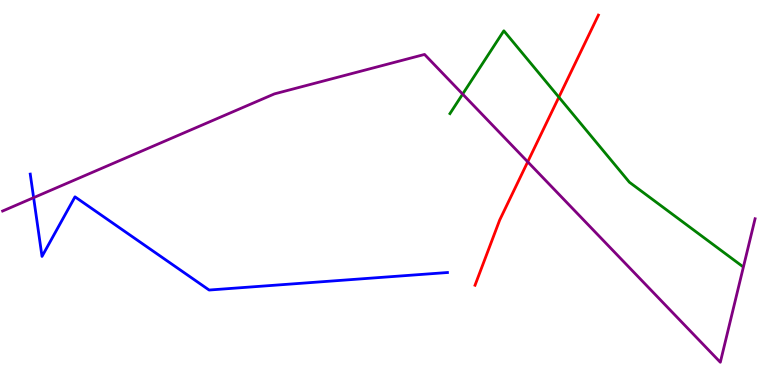[{'lines': ['blue', 'red'], 'intersections': []}, {'lines': ['green', 'red'], 'intersections': [{'x': 7.21, 'y': 7.48}]}, {'lines': ['purple', 'red'], 'intersections': [{'x': 6.81, 'y': 5.8}]}, {'lines': ['blue', 'green'], 'intersections': []}, {'lines': ['blue', 'purple'], 'intersections': [{'x': 0.434, 'y': 4.87}]}, {'lines': ['green', 'purple'], 'intersections': [{'x': 5.97, 'y': 7.56}]}]